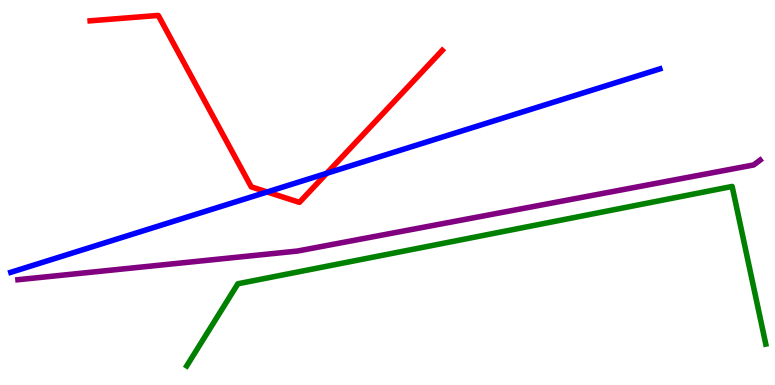[{'lines': ['blue', 'red'], 'intersections': [{'x': 3.45, 'y': 5.01}, {'x': 4.22, 'y': 5.5}]}, {'lines': ['green', 'red'], 'intersections': []}, {'lines': ['purple', 'red'], 'intersections': []}, {'lines': ['blue', 'green'], 'intersections': []}, {'lines': ['blue', 'purple'], 'intersections': []}, {'lines': ['green', 'purple'], 'intersections': []}]